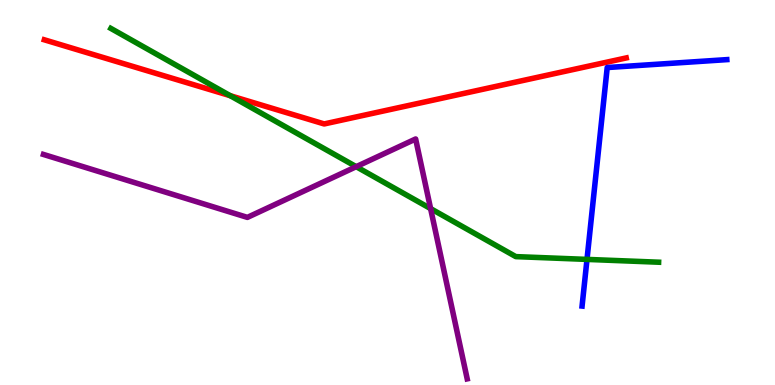[{'lines': ['blue', 'red'], 'intersections': []}, {'lines': ['green', 'red'], 'intersections': [{'x': 2.97, 'y': 7.51}]}, {'lines': ['purple', 'red'], 'intersections': []}, {'lines': ['blue', 'green'], 'intersections': [{'x': 7.57, 'y': 3.26}]}, {'lines': ['blue', 'purple'], 'intersections': []}, {'lines': ['green', 'purple'], 'intersections': [{'x': 4.6, 'y': 5.67}, {'x': 5.56, 'y': 4.58}]}]